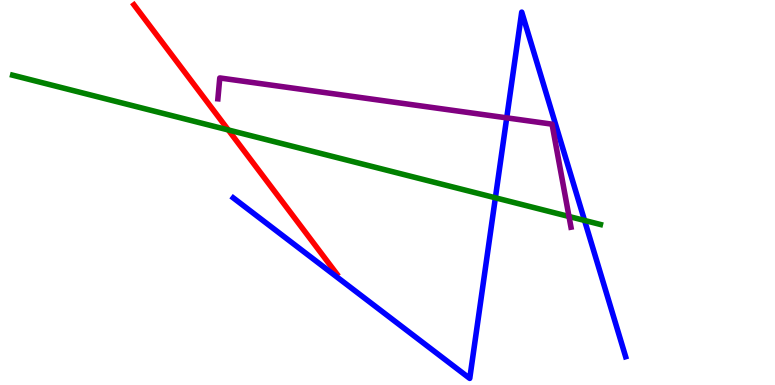[{'lines': ['blue', 'red'], 'intersections': []}, {'lines': ['green', 'red'], 'intersections': [{'x': 2.95, 'y': 6.62}]}, {'lines': ['purple', 'red'], 'intersections': []}, {'lines': ['blue', 'green'], 'intersections': [{'x': 6.39, 'y': 4.86}, {'x': 7.54, 'y': 4.27}]}, {'lines': ['blue', 'purple'], 'intersections': [{'x': 6.54, 'y': 6.94}]}, {'lines': ['green', 'purple'], 'intersections': [{'x': 7.34, 'y': 4.38}]}]